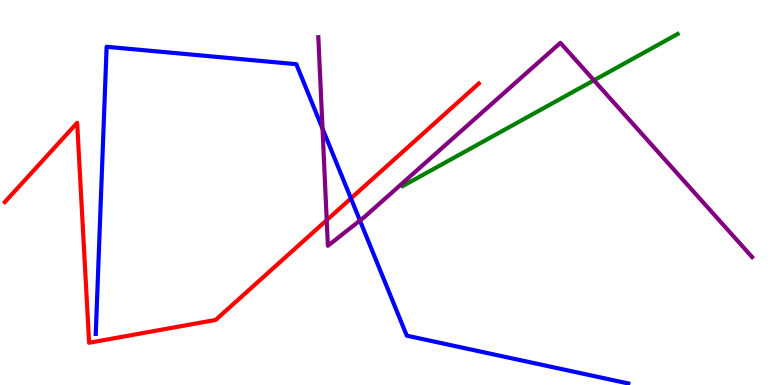[{'lines': ['blue', 'red'], 'intersections': [{'x': 4.53, 'y': 4.85}]}, {'lines': ['green', 'red'], 'intersections': []}, {'lines': ['purple', 'red'], 'intersections': [{'x': 4.22, 'y': 4.28}]}, {'lines': ['blue', 'green'], 'intersections': []}, {'lines': ['blue', 'purple'], 'intersections': [{'x': 4.16, 'y': 6.66}, {'x': 4.64, 'y': 4.27}]}, {'lines': ['green', 'purple'], 'intersections': [{'x': 7.66, 'y': 7.91}]}]